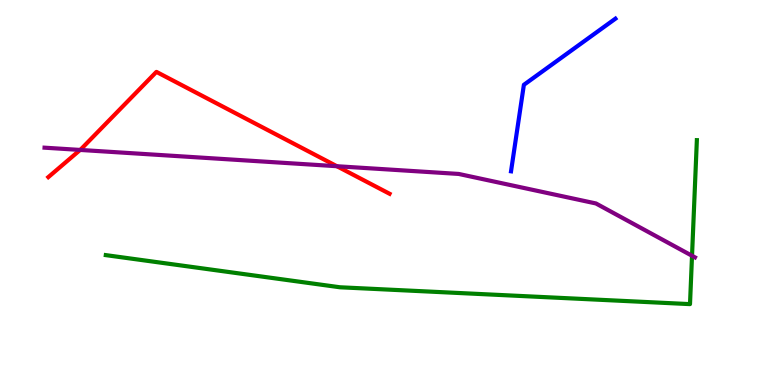[{'lines': ['blue', 'red'], 'intersections': []}, {'lines': ['green', 'red'], 'intersections': []}, {'lines': ['purple', 'red'], 'intersections': [{'x': 1.03, 'y': 6.11}, {'x': 4.35, 'y': 5.68}]}, {'lines': ['blue', 'green'], 'intersections': []}, {'lines': ['blue', 'purple'], 'intersections': []}, {'lines': ['green', 'purple'], 'intersections': [{'x': 8.93, 'y': 3.36}]}]